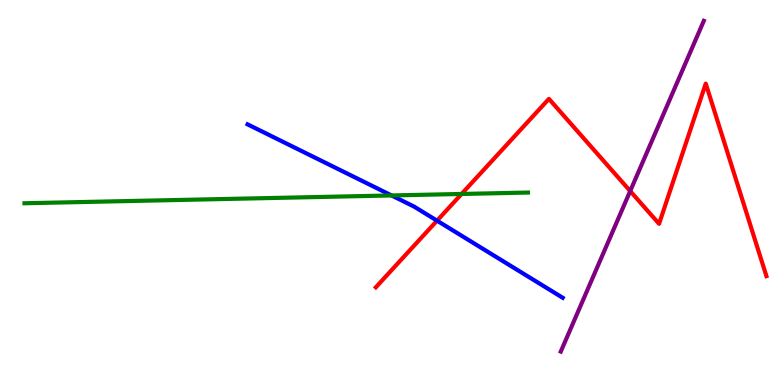[{'lines': ['blue', 'red'], 'intersections': [{'x': 5.64, 'y': 4.27}]}, {'lines': ['green', 'red'], 'intersections': [{'x': 5.96, 'y': 4.96}]}, {'lines': ['purple', 'red'], 'intersections': [{'x': 8.13, 'y': 5.04}]}, {'lines': ['blue', 'green'], 'intersections': [{'x': 5.05, 'y': 4.92}]}, {'lines': ['blue', 'purple'], 'intersections': []}, {'lines': ['green', 'purple'], 'intersections': []}]